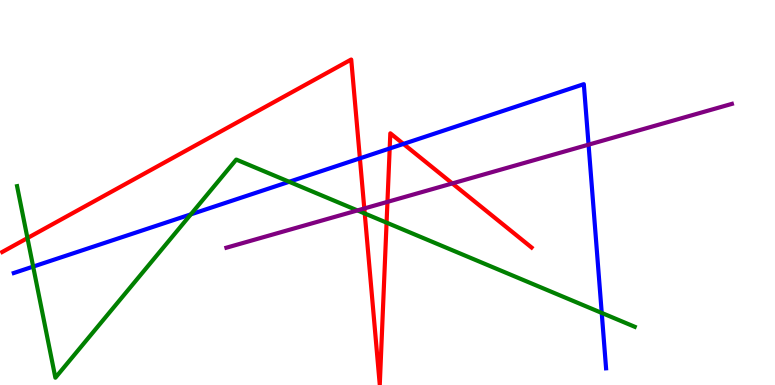[{'lines': ['blue', 'red'], 'intersections': [{'x': 4.64, 'y': 5.89}, {'x': 5.03, 'y': 6.14}, {'x': 5.21, 'y': 6.26}]}, {'lines': ['green', 'red'], 'intersections': [{'x': 0.354, 'y': 3.82}, {'x': 4.71, 'y': 4.46}, {'x': 4.99, 'y': 4.22}]}, {'lines': ['purple', 'red'], 'intersections': [{'x': 4.7, 'y': 4.59}, {'x': 5.0, 'y': 4.76}, {'x': 5.84, 'y': 5.24}]}, {'lines': ['blue', 'green'], 'intersections': [{'x': 0.428, 'y': 3.08}, {'x': 2.46, 'y': 4.43}, {'x': 3.73, 'y': 5.28}, {'x': 7.76, 'y': 1.87}]}, {'lines': ['blue', 'purple'], 'intersections': [{'x': 7.59, 'y': 6.24}]}, {'lines': ['green', 'purple'], 'intersections': [{'x': 4.61, 'y': 4.53}]}]